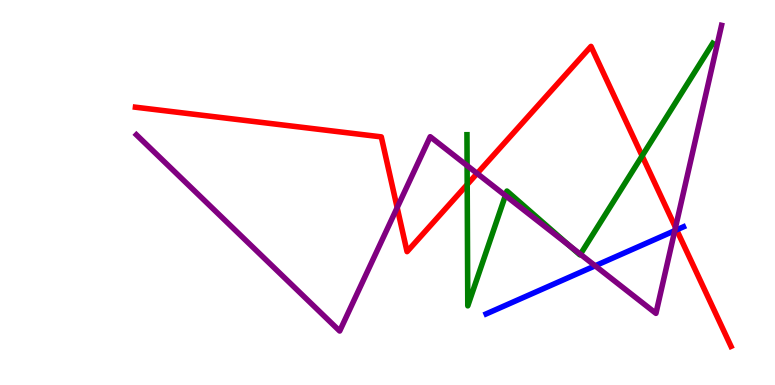[{'lines': ['blue', 'red'], 'intersections': [{'x': 8.73, 'y': 4.03}]}, {'lines': ['green', 'red'], 'intersections': [{'x': 6.03, 'y': 5.21}, {'x': 8.29, 'y': 5.95}]}, {'lines': ['purple', 'red'], 'intersections': [{'x': 5.12, 'y': 4.61}, {'x': 6.16, 'y': 5.49}, {'x': 8.72, 'y': 4.09}]}, {'lines': ['blue', 'green'], 'intersections': []}, {'lines': ['blue', 'purple'], 'intersections': [{'x': 7.68, 'y': 3.1}, {'x': 8.71, 'y': 4.01}]}, {'lines': ['green', 'purple'], 'intersections': [{'x': 6.03, 'y': 5.7}, {'x': 6.52, 'y': 4.92}, {'x': 7.34, 'y': 3.62}, {'x': 7.49, 'y': 3.4}]}]